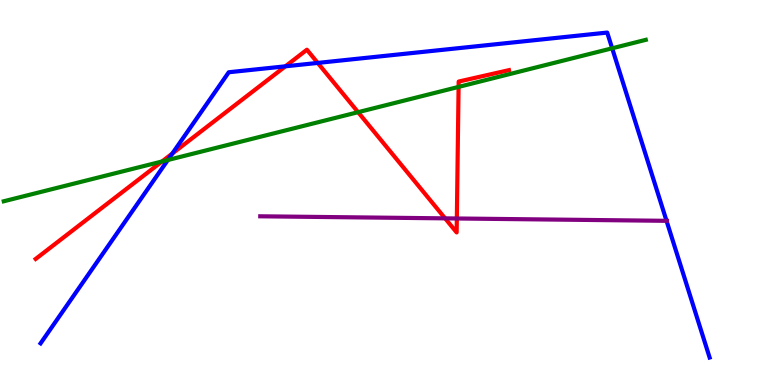[{'lines': ['blue', 'red'], 'intersections': [{'x': 2.22, 'y': 6.01}, {'x': 3.68, 'y': 8.28}, {'x': 4.1, 'y': 8.37}]}, {'lines': ['green', 'red'], 'intersections': [{'x': 2.09, 'y': 5.81}, {'x': 4.62, 'y': 7.09}, {'x': 5.92, 'y': 7.74}]}, {'lines': ['purple', 'red'], 'intersections': [{'x': 5.74, 'y': 4.33}, {'x': 5.89, 'y': 4.33}]}, {'lines': ['blue', 'green'], 'intersections': [{'x': 2.17, 'y': 5.84}, {'x': 7.9, 'y': 8.75}]}, {'lines': ['blue', 'purple'], 'intersections': [{'x': 8.6, 'y': 4.26}]}, {'lines': ['green', 'purple'], 'intersections': []}]